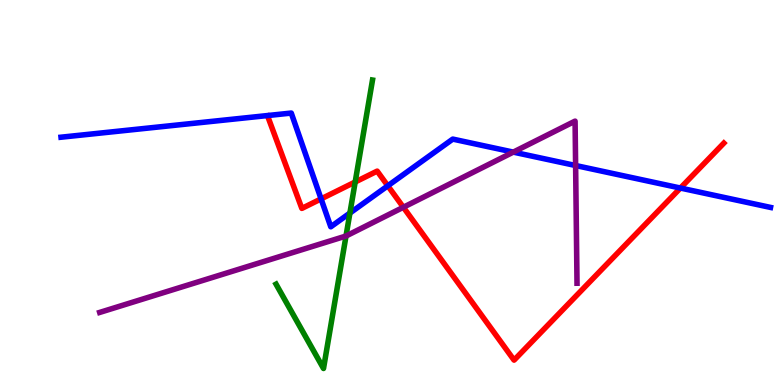[{'lines': ['blue', 'red'], 'intersections': [{'x': 4.14, 'y': 4.83}, {'x': 5.0, 'y': 5.17}, {'x': 8.78, 'y': 5.12}]}, {'lines': ['green', 'red'], 'intersections': [{'x': 4.58, 'y': 5.27}]}, {'lines': ['purple', 'red'], 'intersections': [{'x': 5.2, 'y': 4.62}]}, {'lines': ['blue', 'green'], 'intersections': [{'x': 4.52, 'y': 4.47}]}, {'lines': ['blue', 'purple'], 'intersections': [{'x': 6.62, 'y': 6.05}, {'x': 7.43, 'y': 5.7}]}, {'lines': ['green', 'purple'], 'intersections': [{'x': 4.46, 'y': 3.87}]}]